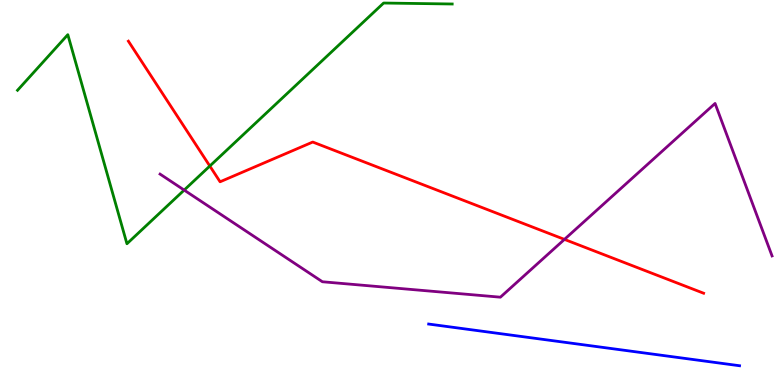[{'lines': ['blue', 'red'], 'intersections': []}, {'lines': ['green', 'red'], 'intersections': [{'x': 2.71, 'y': 5.69}]}, {'lines': ['purple', 'red'], 'intersections': [{'x': 7.28, 'y': 3.78}]}, {'lines': ['blue', 'green'], 'intersections': []}, {'lines': ['blue', 'purple'], 'intersections': []}, {'lines': ['green', 'purple'], 'intersections': [{'x': 2.38, 'y': 5.06}]}]